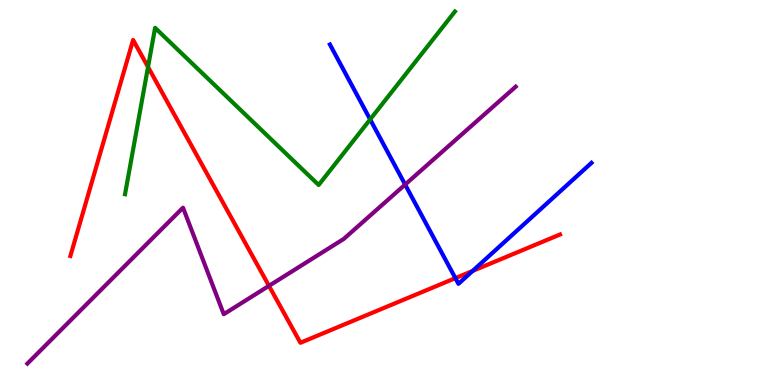[{'lines': ['blue', 'red'], 'intersections': [{'x': 5.88, 'y': 2.78}, {'x': 6.1, 'y': 2.96}]}, {'lines': ['green', 'red'], 'intersections': [{'x': 1.91, 'y': 8.26}]}, {'lines': ['purple', 'red'], 'intersections': [{'x': 3.47, 'y': 2.58}]}, {'lines': ['blue', 'green'], 'intersections': [{'x': 4.78, 'y': 6.9}]}, {'lines': ['blue', 'purple'], 'intersections': [{'x': 5.23, 'y': 5.21}]}, {'lines': ['green', 'purple'], 'intersections': []}]